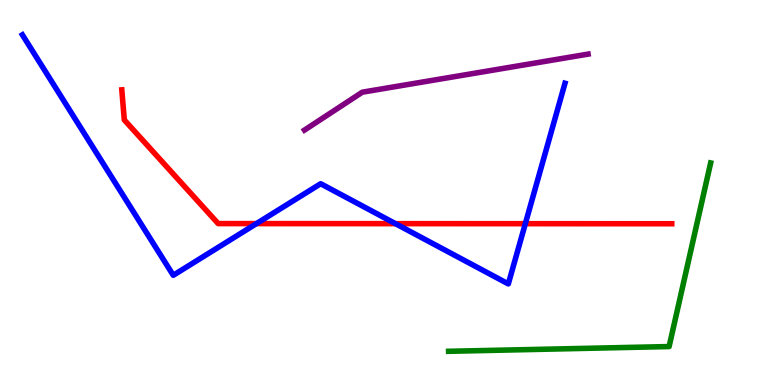[{'lines': ['blue', 'red'], 'intersections': [{'x': 3.31, 'y': 4.19}, {'x': 5.1, 'y': 4.19}, {'x': 6.78, 'y': 4.19}]}, {'lines': ['green', 'red'], 'intersections': []}, {'lines': ['purple', 'red'], 'intersections': []}, {'lines': ['blue', 'green'], 'intersections': []}, {'lines': ['blue', 'purple'], 'intersections': []}, {'lines': ['green', 'purple'], 'intersections': []}]